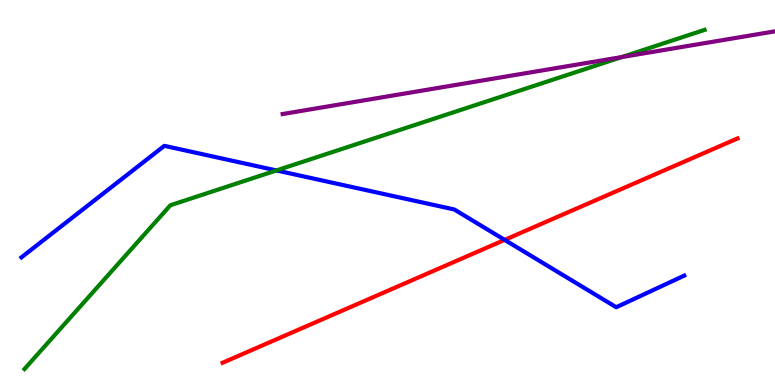[{'lines': ['blue', 'red'], 'intersections': [{'x': 6.51, 'y': 3.77}]}, {'lines': ['green', 'red'], 'intersections': []}, {'lines': ['purple', 'red'], 'intersections': []}, {'lines': ['blue', 'green'], 'intersections': [{'x': 3.57, 'y': 5.57}]}, {'lines': ['blue', 'purple'], 'intersections': []}, {'lines': ['green', 'purple'], 'intersections': [{'x': 8.02, 'y': 8.52}]}]